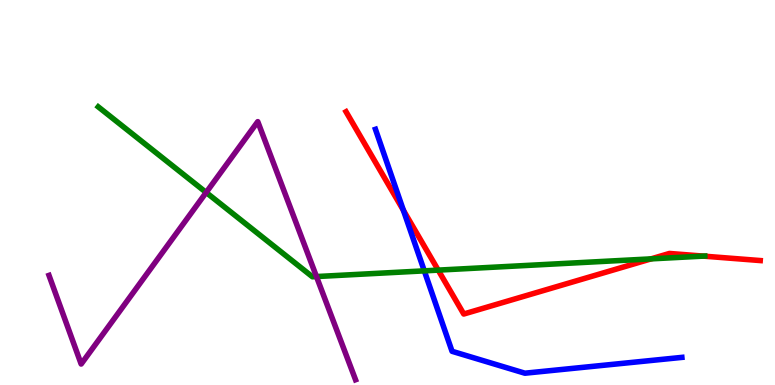[{'lines': ['blue', 'red'], 'intersections': [{'x': 5.21, 'y': 4.54}]}, {'lines': ['green', 'red'], 'intersections': [{'x': 5.65, 'y': 2.98}, {'x': 8.4, 'y': 3.28}, {'x': 9.08, 'y': 3.35}]}, {'lines': ['purple', 'red'], 'intersections': []}, {'lines': ['blue', 'green'], 'intersections': [{'x': 5.47, 'y': 2.96}]}, {'lines': ['blue', 'purple'], 'intersections': []}, {'lines': ['green', 'purple'], 'intersections': [{'x': 2.66, 'y': 5.0}, {'x': 4.08, 'y': 2.82}]}]